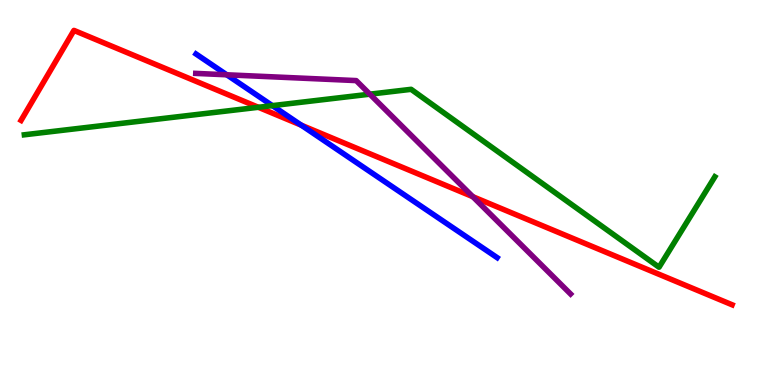[{'lines': ['blue', 'red'], 'intersections': [{'x': 3.89, 'y': 6.75}]}, {'lines': ['green', 'red'], 'intersections': [{'x': 3.33, 'y': 7.21}]}, {'lines': ['purple', 'red'], 'intersections': [{'x': 6.1, 'y': 4.89}]}, {'lines': ['blue', 'green'], 'intersections': [{'x': 3.51, 'y': 7.26}]}, {'lines': ['blue', 'purple'], 'intersections': [{'x': 2.93, 'y': 8.06}]}, {'lines': ['green', 'purple'], 'intersections': [{'x': 4.77, 'y': 7.55}]}]